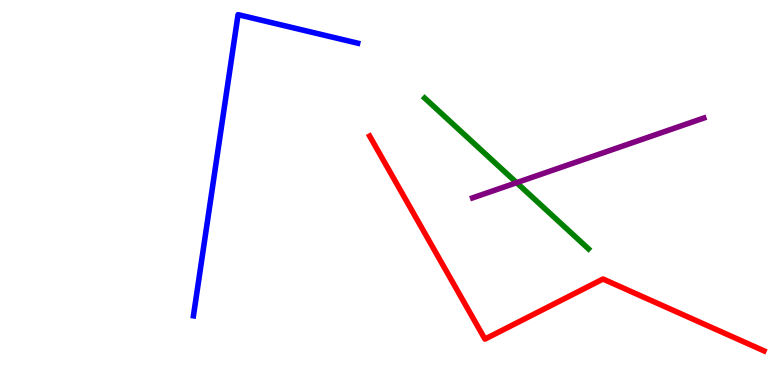[{'lines': ['blue', 'red'], 'intersections': []}, {'lines': ['green', 'red'], 'intersections': []}, {'lines': ['purple', 'red'], 'intersections': []}, {'lines': ['blue', 'green'], 'intersections': []}, {'lines': ['blue', 'purple'], 'intersections': []}, {'lines': ['green', 'purple'], 'intersections': [{'x': 6.67, 'y': 5.26}]}]